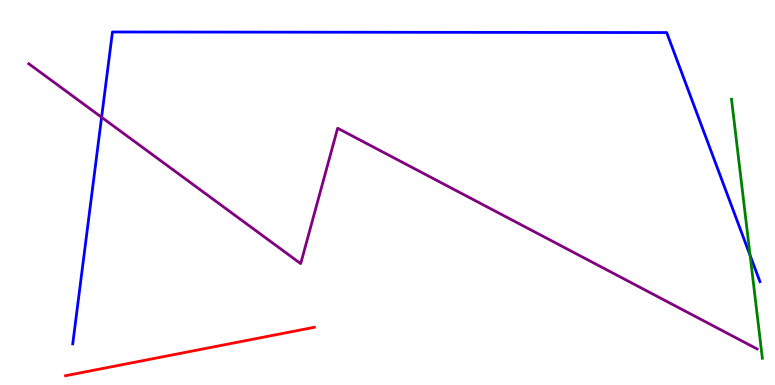[{'lines': ['blue', 'red'], 'intersections': []}, {'lines': ['green', 'red'], 'intersections': []}, {'lines': ['purple', 'red'], 'intersections': []}, {'lines': ['blue', 'green'], 'intersections': [{'x': 9.68, 'y': 3.37}]}, {'lines': ['blue', 'purple'], 'intersections': [{'x': 1.31, 'y': 6.95}]}, {'lines': ['green', 'purple'], 'intersections': []}]